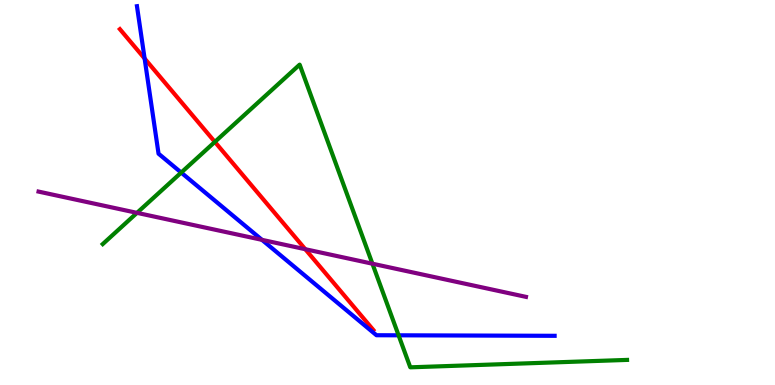[{'lines': ['blue', 'red'], 'intersections': [{'x': 1.87, 'y': 8.48}]}, {'lines': ['green', 'red'], 'intersections': [{'x': 2.77, 'y': 6.31}]}, {'lines': ['purple', 'red'], 'intersections': [{'x': 3.94, 'y': 3.53}]}, {'lines': ['blue', 'green'], 'intersections': [{'x': 2.34, 'y': 5.52}, {'x': 5.14, 'y': 1.29}]}, {'lines': ['blue', 'purple'], 'intersections': [{'x': 3.38, 'y': 3.77}]}, {'lines': ['green', 'purple'], 'intersections': [{'x': 1.77, 'y': 4.47}, {'x': 4.81, 'y': 3.15}]}]